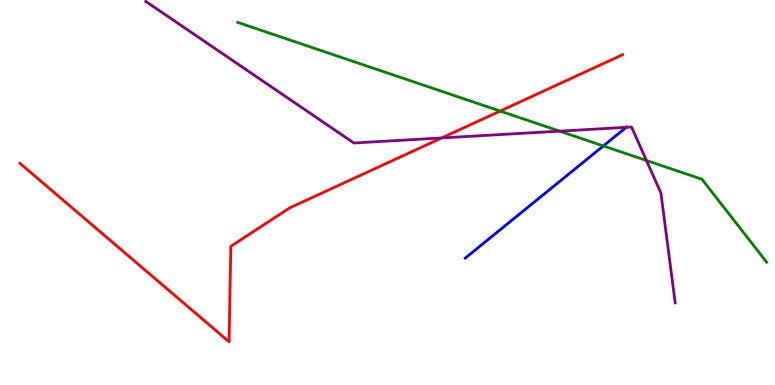[{'lines': ['blue', 'red'], 'intersections': []}, {'lines': ['green', 'red'], 'intersections': [{'x': 6.45, 'y': 7.12}]}, {'lines': ['purple', 'red'], 'intersections': [{'x': 5.7, 'y': 6.42}]}, {'lines': ['blue', 'green'], 'intersections': [{'x': 7.79, 'y': 6.21}]}, {'lines': ['blue', 'purple'], 'intersections': [{'x': 8.08, 'y': 6.69}]}, {'lines': ['green', 'purple'], 'intersections': [{'x': 7.22, 'y': 6.59}, {'x': 8.34, 'y': 5.83}]}]